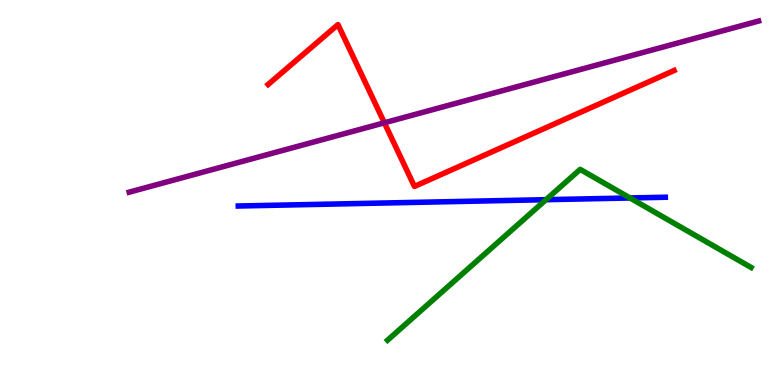[{'lines': ['blue', 'red'], 'intersections': []}, {'lines': ['green', 'red'], 'intersections': []}, {'lines': ['purple', 'red'], 'intersections': [{'x': 4.96, 'y': 6.81}]}, {'lines': ['blue', 'green'], 'intersections': [{'x': 7.05, 'y': 4.81}, {'x': 8.13, 'y': 4.86}]}, {'lines': ['blue', 'purple'], 'intersections': []}, {'lines': ['green', 'purple'], 'intersections': []}]